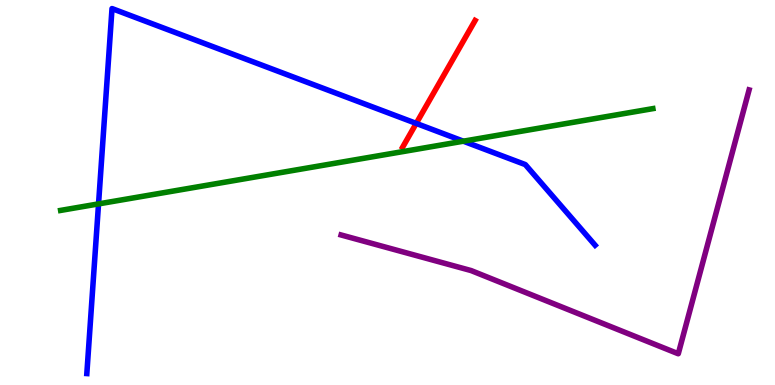[{'lines': ['blue', 'red'], 'intersections': [{'x': 5.37, 'y': 6.79}]}, {'lines': ['green', 'red'], 'intersections': []}, {'lines': ['purple', 'red'], 'intersections': []}, {'lines': ['blue', 'green'], 'intersections': [{'x': 1.27, 'y': 4.7}, {'x': 5.98, 'y': 6.33}]}, {'lines': ['blue', 'purple'], 'intersections': []}, {'lines': ['green', 'purple'], 'intersections': []}]